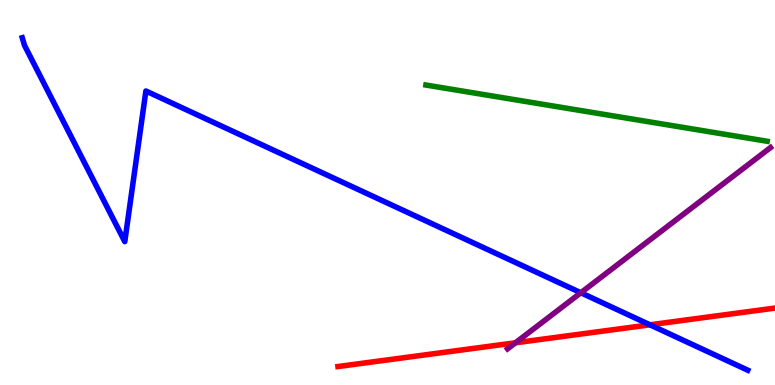[{'lines': ['blue', 'red'], 'intersections': [{'x': 8.39, 'y': 1.56}]}, {'lines': ['green', 'red'], 'intersections': []}, {'lines': ['purple', 'red'], 'intersections': [{'x': 6.65, 'y': 1.1}]}, {'lines': ['blue', 'green'], 'intersections': []}, {'lines': ['blue', 'purple'], 'intersections': [{'x': 7.49, 'y': 2.4}]}, {'lines': ['green', 'purple'], 'intersections': []}]